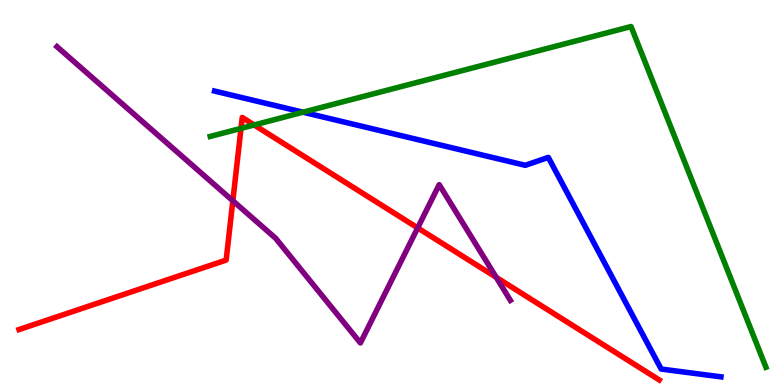[{'lines': ['blue', 'red'], 'intersections': []}, {'lines': ['green', 'red'], 'intersections': [{'x': 3.11, 'y': 6.67}, {'x': 3.28, 'y': 6.75}]}, {'lines': ['purple', 'red'], 'intersections': [{'x': 3.0, 'y': 4.78}, {'x': 5.39, 'y': 4.08}, {'x': 6.4, 'y': 2.8}]}, {'lines': ['blue', 'green'], 'intersections': [{'x': 3.91, 'y': 7.09}]}, {'lines': ['blue', 'purple'], 'intersections': []}, {'lines': ['green', 'purple'], 'intersections': []}]